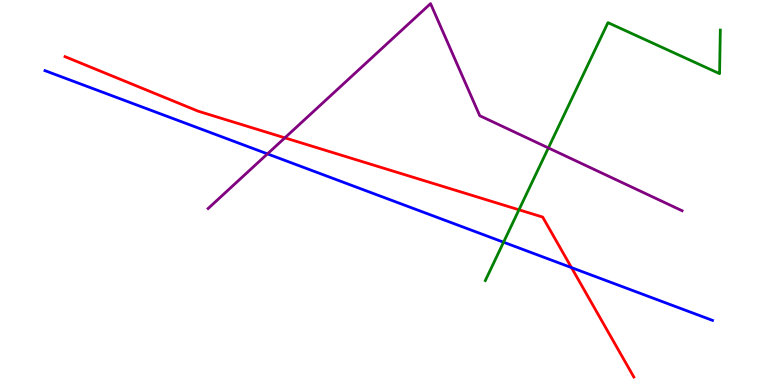[{'lines': ['blue', 'red'], 'intersections': [{'x': 7.37, 'y': 3.05}]}, {'lines': ['green', 'red'], 'intersections': [{'x': 6.7, 'y': 4.55}]}, {'lines': ['purple', 'red'], 'intersections': [{'x': 3.68, 'y': 6.42}]}, {'lines': ['blue', 'green'], 'intersections': [{'x': 6.5, 'y': 3.71}]}, {'lines': ['blue', 'purple'], 'intersections': [{'x': 3.45, 'y': 6.0}]}, {'lines': ['green', 'purple'], 'intersections': [{'x': 7.08, 'y': 6.16}]}]